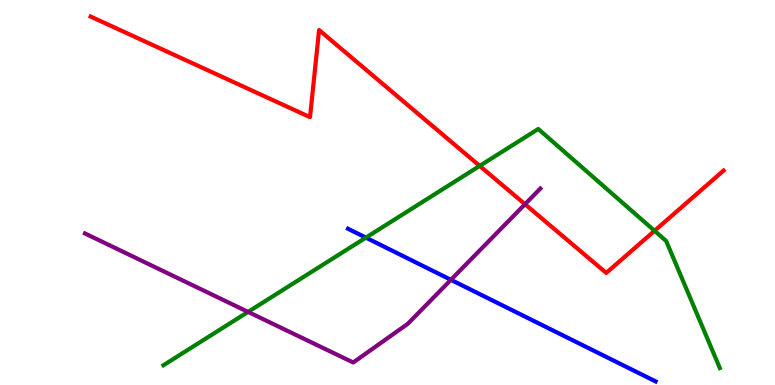[{'lines': ['blue', 'red'], 'intersections': []}, {'lines': ['green', 'red'], 'intersections': [{'x': 6.19, 'y': 5.69}, {'x': 8.45, 'y': 4.0}]}, {'lines': ['purple', 'red'], 'intersections': [{'x': 6.77, 'y': 4.7}]}, {'lines': ['blue', 'green'], 'intersections': [{'x': 4.72, 'y': 3.83}]}, {'lines': ['blue', 'purple'], 'intersections': [{'x': 5.82, 'y': 2.73}]}, {'lines': ['green', 'purple'], 'intersections': [{'x': 3.2, 'y': 1.9}]}]